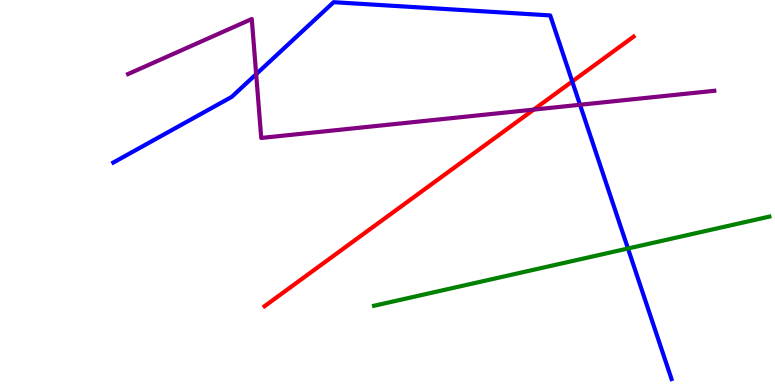[{'lines': ['blue', 'red'], 'intersections': [{'x': 7.38, 'y': 7.88}]}, {'lines': ['green', 'red'], 'intersections': []}, {'lines': ['purple', 'red'], 'intersections': [{'x': 6.89, 'y': 7.15}]}, {'lines': ['blue', 'green'], 'intersections': [{'x': 8.1, 'y': 3.55}]}, {'lines': ['blue', 'purple'], 'intersections': [{'x': 3.31, 'y': 8.07}, {'x': 7.48, 'y': 7.28}]}, {'lines': ['green', 'purple'], 'intersections': []}]